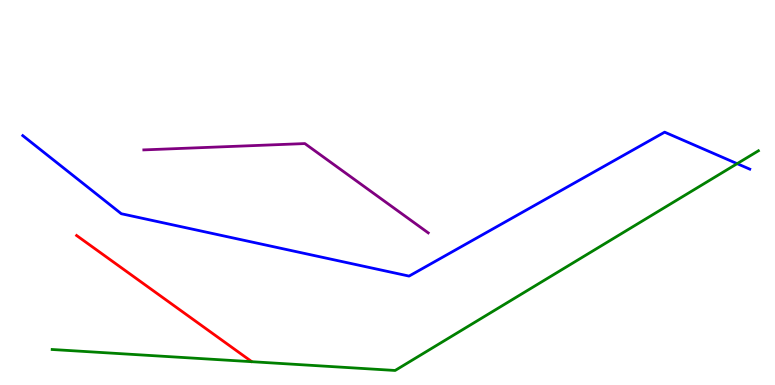[{'lines': ['blue', 'red'], 'intersections': []}, {'lines': ['green', 'red'], 'intersections': []}, {'lines': ['purple', 'red'], 'intersections': []}, {'lines': ['blue', 'green'], 'intersections': [{'x': 9.51, 'y': 5.75}]}, {'lines': ['blue', 'purple'], 'intersections': []}, {'lines': ['green', 'purple'], 'intersections': []}]